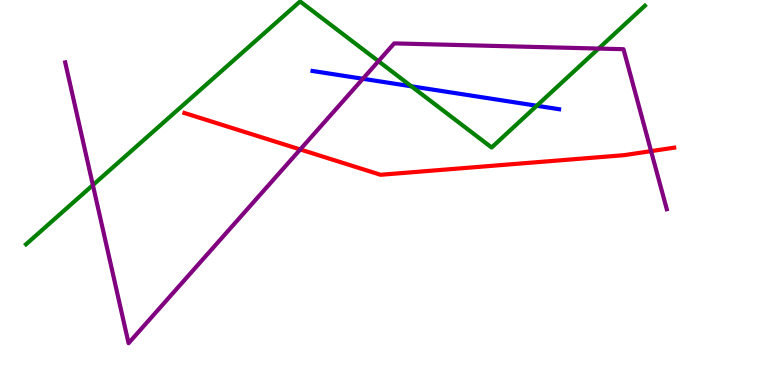[{'lines': ['blue', 'red'], 'intersections': []}, {'lines': ['green', 'red'], 'intersections': []}, {'lines': ['purple', 'red'], 'intersections': [{'x': 3.87, 'y': 6.12}, {'x': 8.4, 'y': 6.07}]}, {'lines': ['blue', 'green'], 'intersections': [{'x': 5.31, 'y': 7.76}, {'x': 6.93, 'y': 7.25}]}, {'lines': ['blue', 'purple'], 'intersections': [{'x': 4.68, 'y': 7.95}]}, {'lines': ['green', 'purple'], 'intersections': [{'x': 1.2, 'y': 5.19}, {'x': 4.88, 'y': 8.41}, {'x': 7.72, 'y': 8.74}]}]